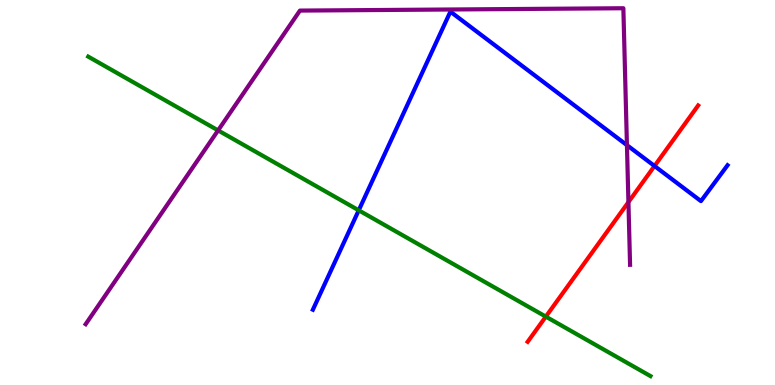[{'lines': ['blue', 'red'], 'intersections': [{'x': 8.45, 'y': 5.69}]}, {'lines': ['green', 'red'], 'intersections': [{'x': 7.04, 'y': 1.78}]}, {'lines': ['purple', 'red'], 'intersections': [{'x': 8.11, 'y': 4.75}]}, {'lines': ['blue', 'green'], 'intersections': [{'x': 4.63, 'y': 4.54}]}, {'lines': ['blue', 'purple'], 'intersections': [{'x': 8.09, 'y': 6.23}]}, {'lines': ['green', 'purple'], 'intersections': [{'x': 2.81, 'y': 6.61}]}]